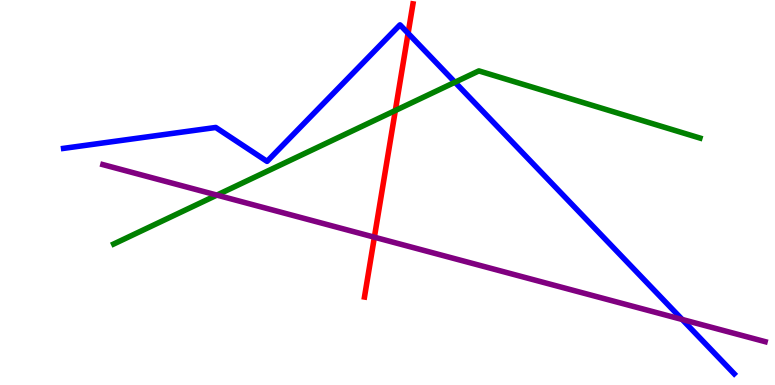[{'lines': ['blue', 'red'], 'intersections': [{'x': 5.27, 'y': 9.14}]}, {'lines': ['green', 'red'], 'intersections': [{'x': 5.1, 'y': 7.13}]}, {'lines': ['purple', 'red'], 'intersections': [{'x': 4.83, 'y': 3.84}]}, {'lines': ['blue', 'green'], 'intersections': [{'x': 5.87, 'y': 7.86}]}, {'lines': ['blue', 'purple'], 'intersections': [{'x': 8.8, 'y': 1.7}]}, {'lines': ['green', 'purple'], 'intersections': [{'x': 2.8, 'y': 4.93}]}]